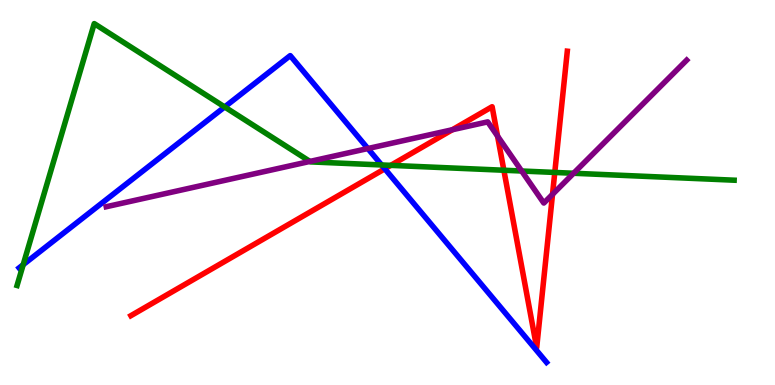[{'lines': ['blue', 'red'], 'intersections': [{'x': 4.97, 'y': 5.62}]}, {'lines': ['green', 'red'], 'intersections': [{'x': 5.04, 'y': 5.71}, {'x': 6.5, 'y': 5.58}, {'x': 7.16, 'y': 5.52}]}, {'lines': ['purple', 'red'], 'intersections': [{'x': 5.84, 'y': 6.63}, {'x': 6.42, 'y': 6.46}, {'x': 7.13, 'y': 4.95}]}, {'lines': ['blue', 'green'], 'intersections': [{'x': 0.299, 'y': 3.12}, {'x': 2.9, 'y': 7.22}, {'x': 4.92, 'y': 5.72}]}, {'lines': ['blue', 'purple'], 'intersections': [{'x': 4.75, 'y': 6.14}]}, {'lines': ['green', 'purple'], 'intersections': [{'x': 4.0, 'y': 5.81}, {'x': 6.73, 'y': 5.56}, {'x': 7.4, 'y': 5.5}]}]